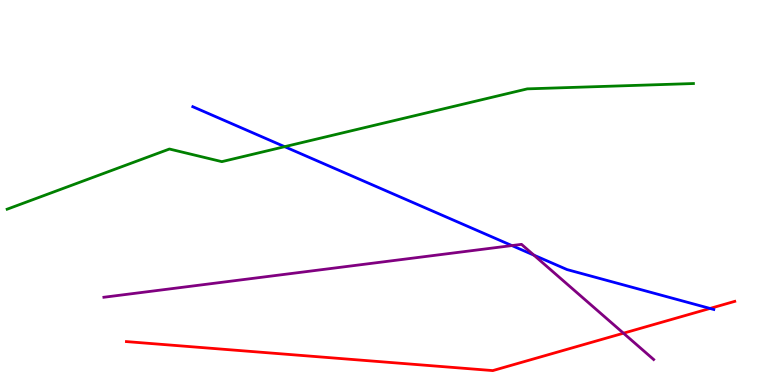[{'lines': ['blue', 'red'], 'intersections': [{'x': 9.16, 'y': 1.99}]}, {'lines': ['green', 'red'], 'intersections': []}, {'lines': ['purple', 'red'], 'intersections': [{'x': 8.04, 'y': 1.35}]}, {'lines': ['blue', 'green'], 'intersections': [{'x': 3.67, 'y': 6.19}]}, {'lines': ['blue', 'purple'], 'intersections': [{'x': 6.61, 'y': 3.62}, {'x': 6.89, 'y': 3.37}]}, {'lines': ['green', 'purple'], 'intersections': []}]